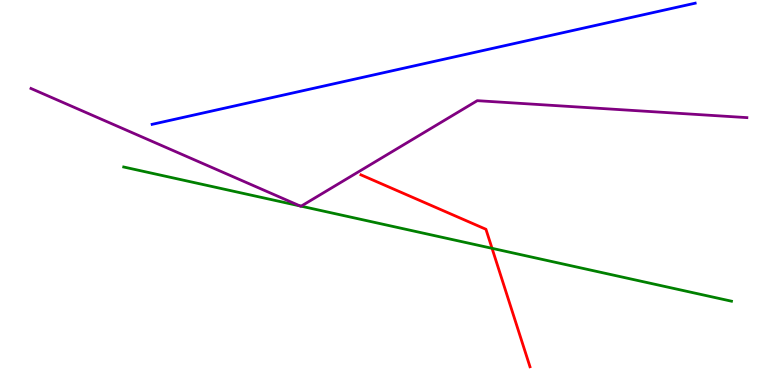[{'lines': ['blue', 'red'], 'intersections': []}, {'lines': ['green', 'red'], 'intersections': [{'x': 6.35, 'y': 3.55}]}, {'lines': ['purple', 'red'], 'intersections': []}, {'lines': ['blue', 'green'], 'intersections': []}, {'lines': ['blue', 'purple'], 'intersections': []}, {'lines': ['green', 'purple'], 'intersections': [{'x': 3.87, 'y': 4.65}, {'x': 3.89, 'y': 4.64}]}]